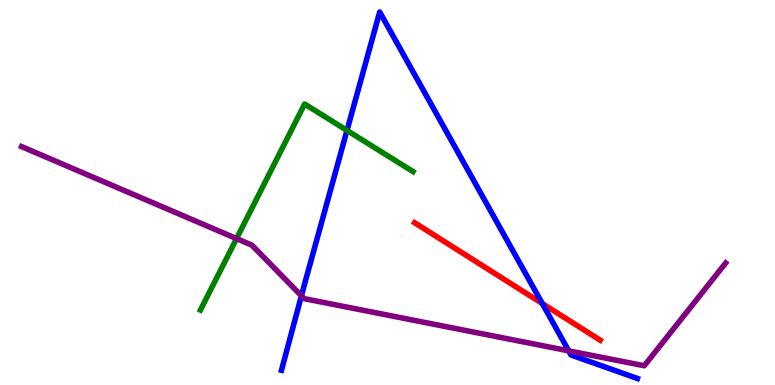[{'lines': ['blue', 'red'], 'intersections': [{'x': 7.0, 'y': 2.12}]}, {'lines': ['green', 'red'], 'intersections': []}, {'lines': ['purple', 'red'], 'intersections': []}, {'lines': ['blue', 'green'], 'intersections': [{'x': 4.48, 'y': 6.61}]}, {'lines': ['blue', 'purple'], 'intersections': [{'x': 3.89, 'y': 2.32}, {'x': 7.34, 'y': 0.887}]}, {'lines': ['green', 'purple'], 'intersections': [{'x': 3.05, 'y': 3.8}]}]